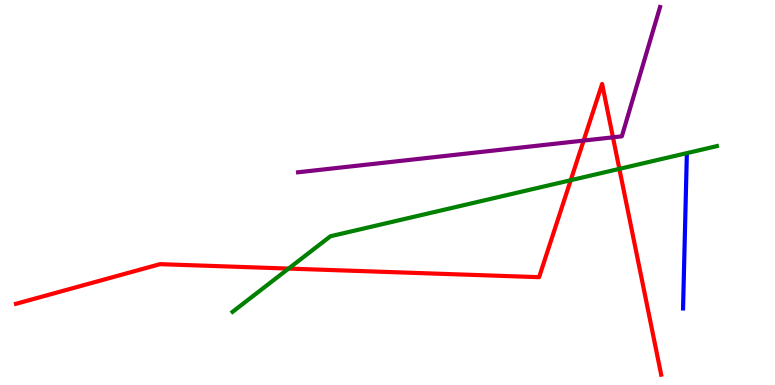[{'lines': ['blue', 'red'], 'intersections': []}, {'lines': ['green', 'red'], 'intersections': [{'x': 3.72, 'y': 3.02}, {'x': 7.36, 'y': 5.32}, {'x': 7.99, 'y': 5.61}]}, {'lines': ['purple', 'red'], 'intersections': [{'x': 7.53, 'y': 6.35}, {'x': 7.91, 'y': 6.43}]}, {'lines': ['blue', 'green'], 'intersections': []}, {'lines': ['blue', 'purple'], 'intersections': []}, {'lines': ['green', 'purple'], 'intersections': []}]